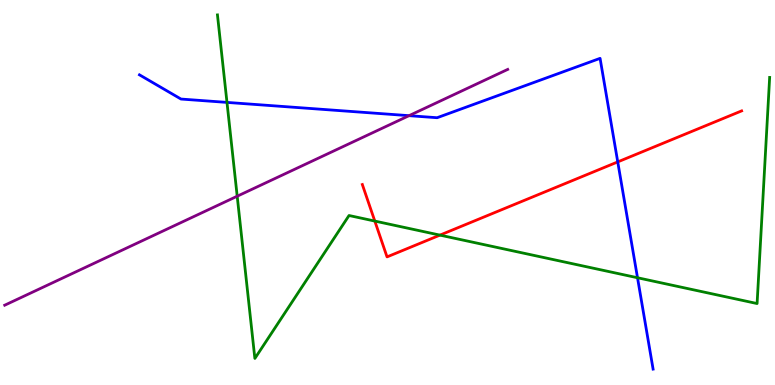[{'lines': ['blue', 'red'], 'intersections': [{'x': 7.97, 'y': 5.79}]}, {'lines': ['green', 'red'], 'intersections': [{'x': 4.84, 'y': 4.26}, {'x': 5.68, 'y': 3.89}]}, {'lines': ['purple', 'red'], 'intersections': []}, {'lines': ['blue', 'green'], 'intersections': [{'x': 2.93, 'y': 7.34}, {'x': 8.23, 'y': 2.79}]}, {'lines': ['blue', 'purple'], 'intersections': [{'x': 5.28, 'y': 7.0}]}, {'lines': ['green', 'purple'], 'intersections': [{'x': 3.06, 'y': 4.9}]}]